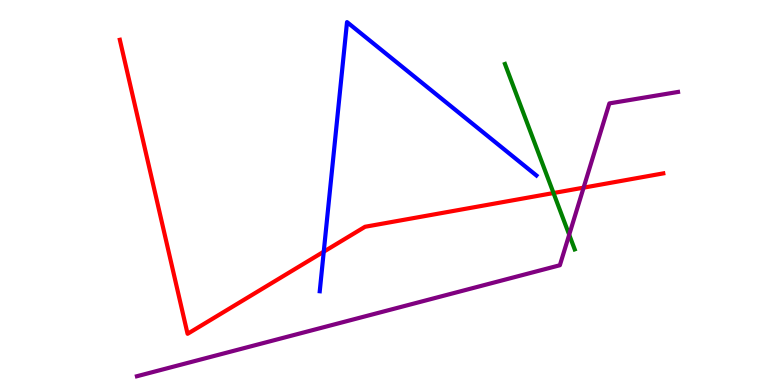[{'lines': ['blue', 'red'], 'intersections': [{'x': 4.18, 'y': 3.46}]}, {'lines': ['green', 'red'], 'intersections': [{'x': 7.14, 'y': 4.99}]}, {'lines': ['purple', 'red'], 'intersections': [{'x': 7.53, 'y': 5.13}]}, {'lines': ['blue', 'green'], 'intersections': []}, {'lines': ['blue', 'purple'], 'intersections': []}, {'lines': ['green', 'purple'], 'intersections': [{'x': 7.34, 'y': 3.9}]}]